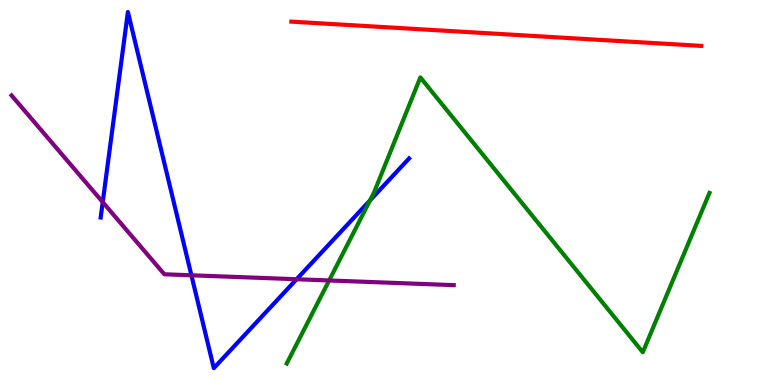[{'lines': ['blue', 'red'], 'intersections': []}, {'lines': ['green', 'red'], 'intersections': []}, {'lines': ['purple', 'red'], 'intersections': []}, {'lines': ['blue', 'green'], 'intersections': [{'x': 4.77, 'y': 4.79}]}, {'lines': ['blue', 'purple'], 'intersections': [{'x': 1.33, 'y': 4.75}, {'x': 2.47, 'y': 2.85}, {'x': 3.83, 'y': 2.75}]}, {'lines': ['green', 'purple'], 'intersections': [{'x': 4.25, 'y': 2.72}]}]